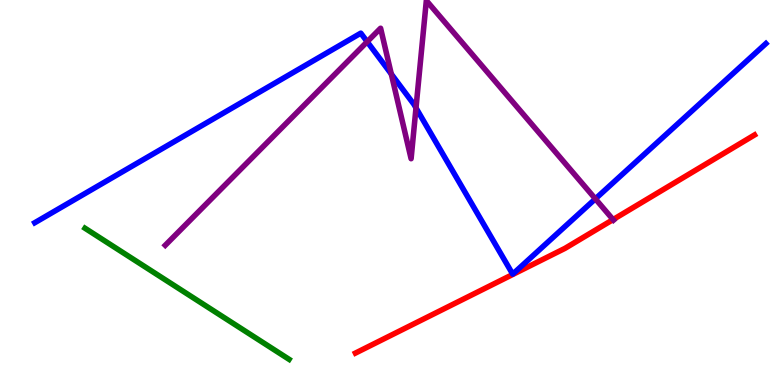[{'lines': ['blue', 'red'], 'intersections': []}, {'lines': ['green', 'red'], 'intersections': []}, {'lines': ['purple', 'red'], 'intersections': [{'x': 7.91, 'y': 4.3}]}, {'lines': ['blue', 'green'], 'intersections': []}, {'lines': ['blue', 'purple'], 'intersections': [{'x': 4.74, 'y': 8.92}, {'x': 5.05, 'y': 8.08}, {'x': 5.37, 'y': 7.2}, {'x': 7.68, 'y': 4.84}]}, {'lines': ['green', 'purple'], 'intersections': []}]